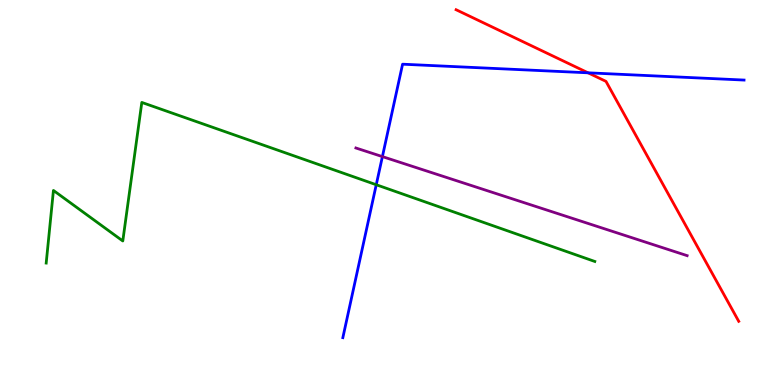[{'lines': ['blue', 'red'], 'intersections': [{'x': 7.59, 'y': 8.11}]}, {'lines': ['green', 'red'], 'intersections': []}, {'lines': ['purple', 'red'], 'intersections': []}, {'lines': ['blue', 'green'], 'intersections': [{'x': 4.85, 'y': 5.2}]}, {'lines': ['blue', 'purple'], 'intersections': [{'x': 4.93, 'y': 5.93}]}, {'lines': ['green', 'purple'], 'intersections': []}]